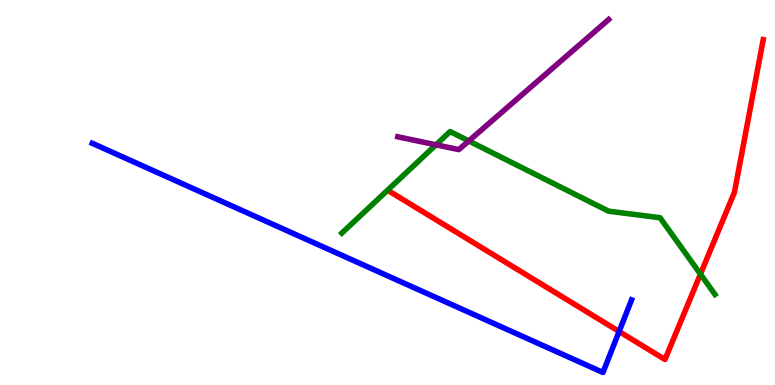[{'lines': ['blue', 'red'], 'intersections': [{'x': 7.99, 'y': 1.39}]}, {'lines': ['green', 'red'], 'intersections': [{'x': 9.04, 'y': 2.88}]}, {'lines': ['purple', 'red'], 'intersections': []}, {'lines': ['blue', 'green'], 'intersections': []}, {'lines': ['blue', 'purple'], 'intersections': []}, {'lines': ['green', 'purple'], 'intersections': [{'x': 5.63, 'y': 6.24}, {'x': 6.05, 'y': 6.34}]}]